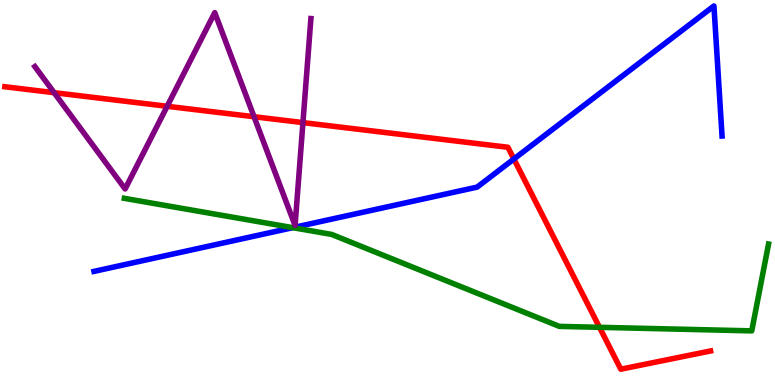[{'lines': ['blue', 'red'], 'intersections': [{'x': 6.63, 'y': 5.87}]}, {'lines': ['green', 'red'], 'intersections': [{'x': 7.74, 'y': 1.5}]}, {'lines': ['purple', 'red'], 'intersections': [{'x': 0.698, 'y': 7.59}, {'x': 2.16, 'y': 7.24}, {'x': 3.28, 'y': 6.97}, {'x': 3.91, 'y': 6.82}]}, {'lines': ['blue', 'green'], 'intersections': [{'x': 3.78, 'y': 4.09}]}, {'lines': ['blue', 'purple'], 'intersections': []}, {'lines': ['green', 'purple'], 'intersections': []}]